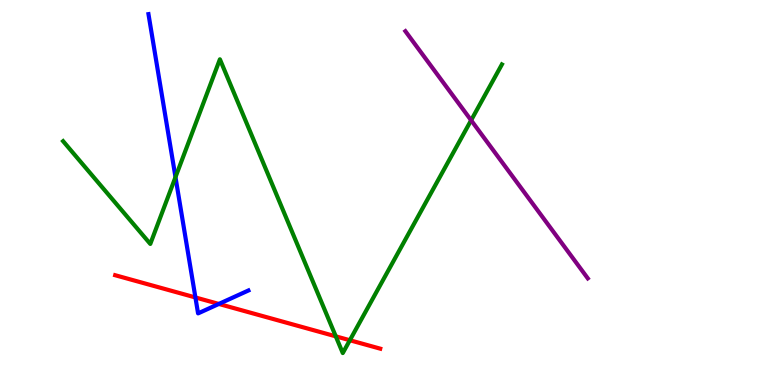[{'lines': ['blue', 'red'], 'intersections': [{'x': 2.52, 'y': 2.27}, {'x': 2.82, 'y': 2.11}]}, {'lines': ['green', 'red'], 'intersections': [{'x': 4.33, 'y': 1.26}, {'x': 4.51, 'y': 1.16}]}, {'lines': ['purple', 'red'], 'intersections': []}, {'lines': ['blue', 'green'], 'intersections': [{'x': 2.26, 'y': 5.4}]}, {'lines': ['blue', 'purple'], 'intersections': []}, {'lines': ['green', 'purple'], 'intersections': [{'x': 6.08, 'y': 6.88}]}]